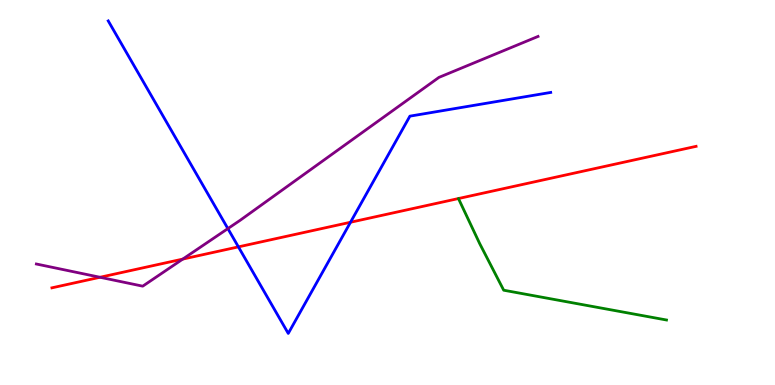[{'lines': ['blue', 'red'], 'intersections': [{'x': 3.08, 'y': 3.59}, {'x': 4.52, 'y': 4.23}]}, {'lines': ['green', 'red'], 'intersections': []}, {'lines': ['purple', 'red'], 'intersections': [{'x': 1.29, 'y': 2.8}, {'x': 2.36, 'y': 3.27}]}, {'lines': ['blue', 'green'], 'intersections': []}, {'lines': ['blue', 'purple'], 'intersections': [{'x': 2.94, 'y': 4.06}]}, {'lines': ['green', 'purple'], 'intersections': []}]